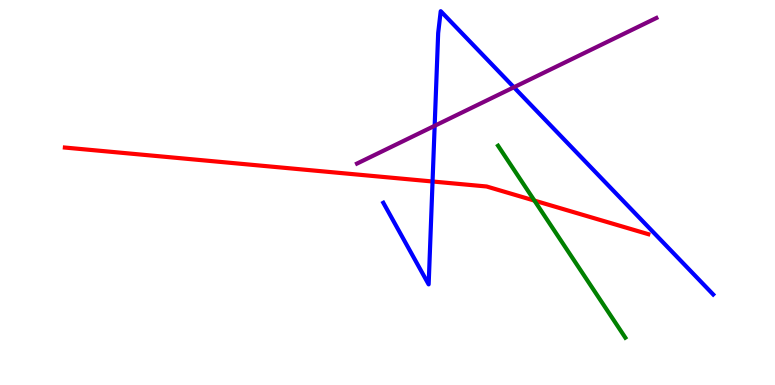[{'lines': ['blue', 'red'], 'intersections': [{'x': 5.58, 'y': 5.29}]}, {'lines': ['green', 'red'], 'intersections': [{'x': 6.9, 'y': 4.79}]}, {'lines': ['purple', 'red'], 'intersections': []}, {'lines': ['blue', 'green'], 'intersections': []}, {'lines': ['blue', 'purple'], 'intersections': [{'x': 5.61, 'y': 6.73}, {'x': 6.63, 'y': 7.73}]}, {'lines': ['green', 'purple'], 'intersections': []}]